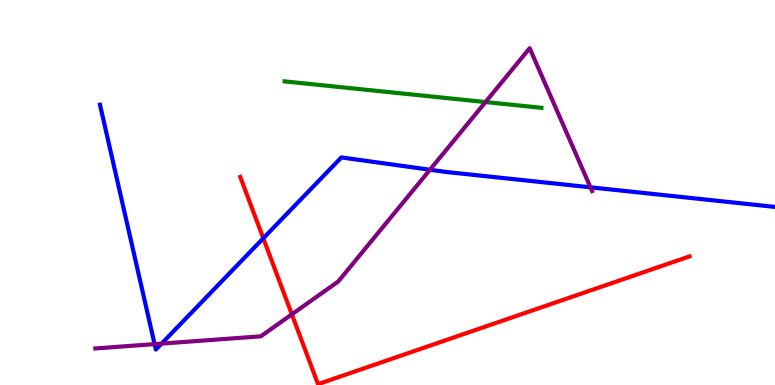[{'lines': ['blue', 'red'], 'intersections': [{'x': 3.4, 'y': 3.81}]}, {'lines': ['green', 'red'], 'intersections': []}, {'lines': ['purple', 'red'], 'intersections': [{'x': 3.77, 'y': 1.84}]}, {'lines': ['blue', 'green'], 'intersections': []}, {'lines': ['blue', 'purple'], 'intersections': [{'x': 1.99, 'y': 1.06}, {'x': 2.09, 'y': 1.08}, {'x': 5.55, 'y': 5.59}, {'x': 7.62, 'y': 5.13}]}, {'lines': ['green', 'purple'], 'intersections': [{'x': 6.26, 'y': 7.35}]}]